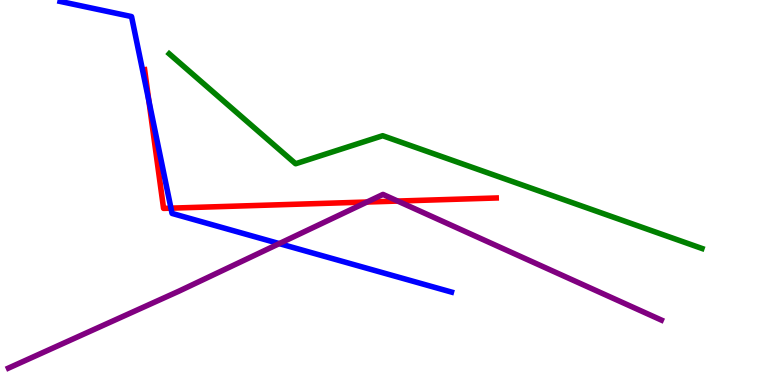[{'lines': ['blue', 'red'], 'intersections': [{'x': 1.92, 'y': 7.38}, {'x': 2.21, 'y': 4.59}]}, {'lines': ['green', 'red'], 'intersections': []}, {'lines': ['purple', 'red'], 'intersections': [{'x': 4.74, 'y': 4.75}, {'x': 5.13, 'y': 4.78}]}, {'lines': ['blue', 'green'], 'intersections': []}, {'lines': ['blue', 'purple'], 'intersections': [{'x': 3.6, 'y': 3.67}]}, {'lines': ['green', 'purple'], 'intersections': []}]